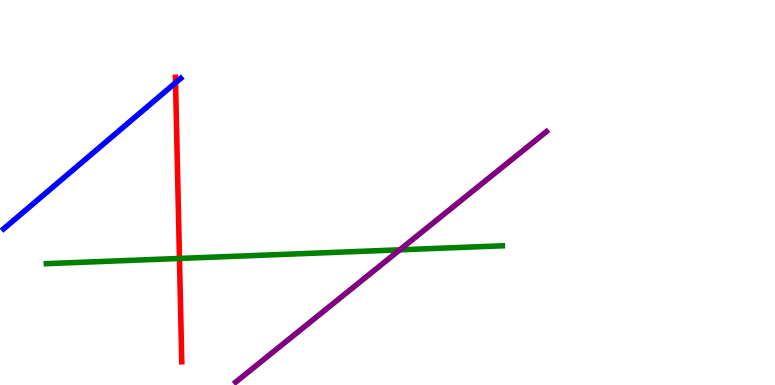[{'lines': ['blue', 'red'], 'intersections': [{'x': 2.27, 'y': 7.85}]}, {'lines': ['green', 'red'], 'intersections': [{'x': 2.32, 'y': 3.29}]}, {'lines': ['purple', 'red'], 'intersections': []}, {'lines': ['blue', 'green'], 'intersections': []}, {'lines': ['blue', 'purple'], 'intersections': []}, {'lines': ['green', 'purple'], 'intersections': [{'x': 5.16, 'y': 3.51}]}]